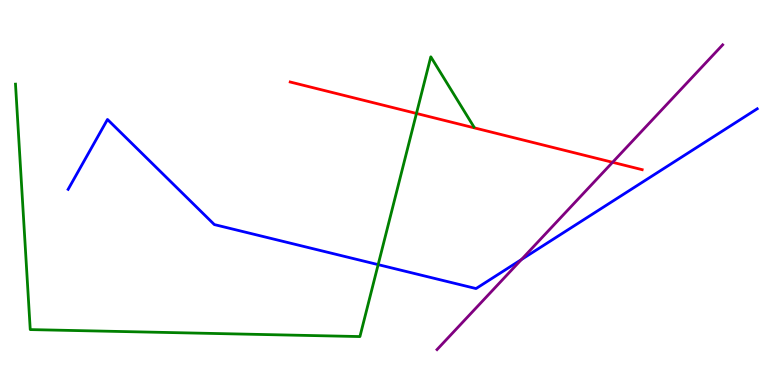[{'lines': ['blue', 'red'], 'intersections': []}, {'lines': ['green', 'red'], 'intersections': [{'x': 5.37, 'y': 7.05}]}, {'lines': ['purple', 'red'], 'intersections': [{'x': 7.9, 'y': 5.78}]}, {'lines': ['blue', 'green'], 'intersections': [{'x': 4.88, 'y': 3.13}]}, {'lines': ['blue', 'purple'], 'intersections': [{'x': 6.73, 'y': 3.26}]}, {'lines': ['green', 'purple'], 'intersections': []}]